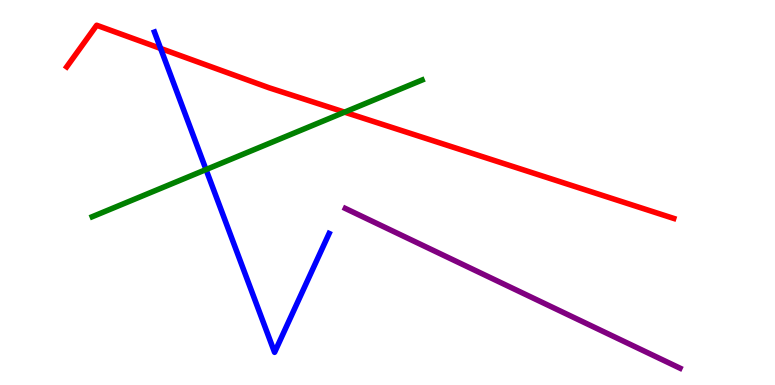[{'lines': ['blue', 'red'], 'intersections': [{'x': 2.07, 'y': 8.74}]}, {'lines': ['green', 'red'], 'intersections': [{'x': 4.45, 'y': 7.09}]}, {'lines': ['purple', 'red'], 'intersections': []}, {'lines': ['blue', 'green'], 'intersections': [{'x': 2.66, 'y': 5.6}]}, {'lines': ['blue', 'purple'], 'intersections': []}, {'lines': ['green', 'purple'], 'intersections': []}]